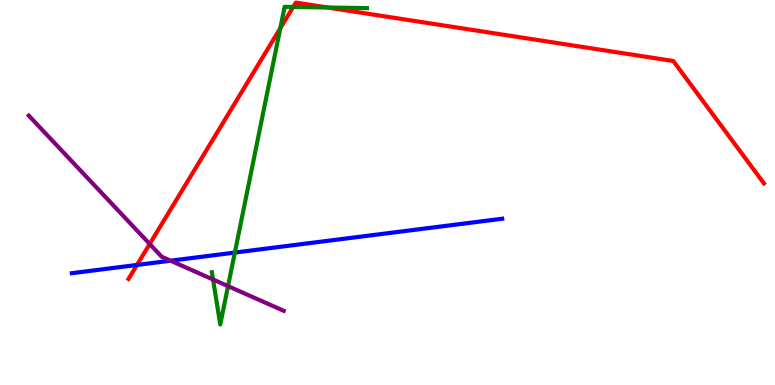[{'lines': ['blue', 'red'], 'intersections': [{'x': 1.77, 'y': 3.12}]}, {'lines': ['green', 'red'], 'intersections': [{'x': 3.62, 'y': 9.27}, {'x': 3.78, 'y': 9.82}, {'x': 4.23, 'y': 9.81}]}, {'lines': ['purple', 'red'], 'intersections': [{'x': 1.93, 'y': 3.66}]}, {'lines': ['blue', 'green'], 'intersections': [{'x': 3.03, 'y': 3.44}]}, {'lines': ['blue', 'purple'], 'intersections': [{'x': 2.2, 'y': 3.23}]}, {'lines': ['green', 'purple'], 'intersections': [{'x': 2.75, 'y': 2.74}, {'x': 2.94, 'y': 2.57}]}]